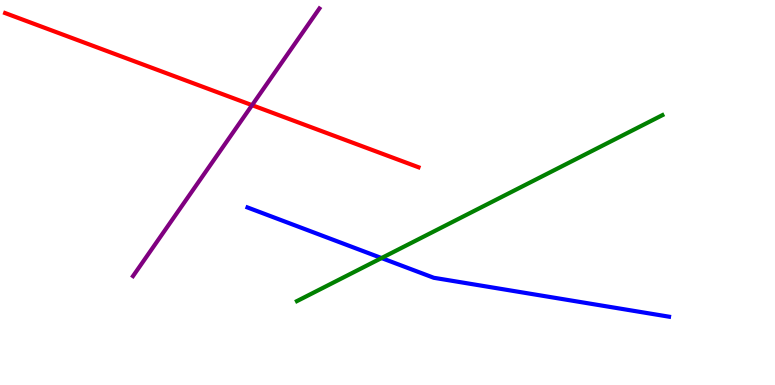[{'lines': ['blue', 'red'], 'intersections': []}, {'lines': ['green', 'red'], 'intersections': []}, {'lines': ['purple', 'red'], 'intersections': [{'x': 3.25, 'y': 7.27}]}, {'lines': ['blue', 'green'], 'intersections': [{'x': 4.92, 'y': 3.3}]}, {'lines': ['blue', 'purple'], 'intersections': []}, {'lines': ['green', 'purple'], 'intersections': []}]